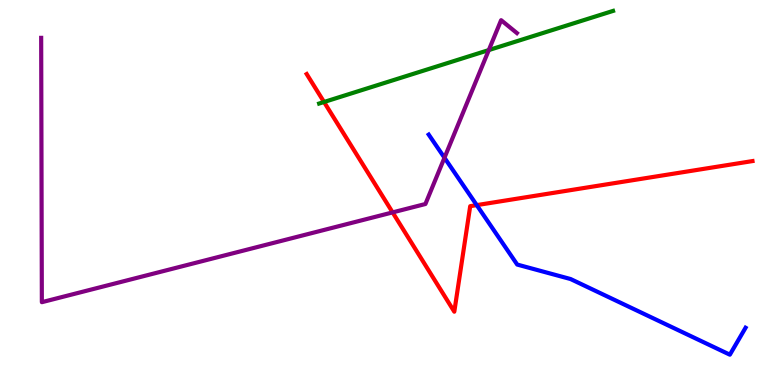[{'lines': ['blue', 'red'], 'intersections': [{'x': 6.15, 'y': 4.67}]}, {'lines': ['green', 'red'], 'intersections': [{'x': 4.18, 'y': 7.35}]}, {'lines': ['purple', 'red'], 'intersections': [{'x': 5.07, 'y': 4.48}]}, {'lines': ['blue', 'green'], 'intersections': []}, {'lines': ['blue', 'purple'], 'intersections': [{'x': 5.74, 'y': 5.9}]}, {'lines': ['green', 'purple'], 'intersections': [{'x': 6.31, 'y': 8.7}]}]